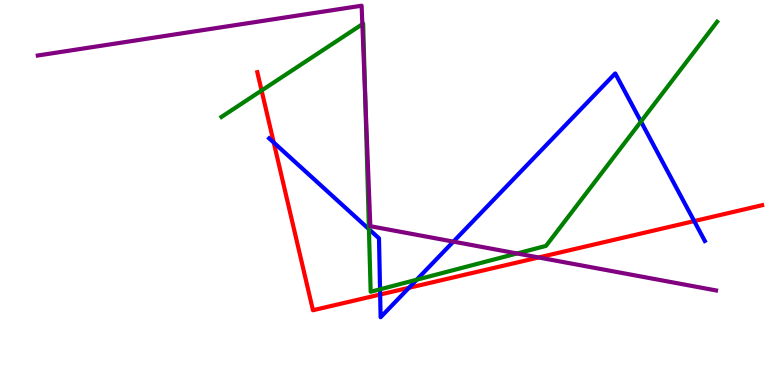[{'lines': ['blue', 'red'], 'intersections': [{'x': 3.53, 'y': 6.3}, {'x': 4.91, 'y': 2.35}, {'x': 5.28, 'y': 2.52}, {'x': 8.96, 'y': 4.26}]}, {'lines': ['green', 'red'], 'intersections': [{'x': 3.38, 'y': 7.65}]}, {'lines': ['purple', 'red'], 'intersections': [{'x': 6.95, 'y': 3.31}]}, {'lines': ['blue', 'green'], 'intersections': [{'x': 4.76, 'y': 4.05}, {'x': 4.9, 'y': 2.49}, {'x': 5.38, 'y': 2.73}, {'x': 8.27, 'y': 6.84}]}, {'lines': ['blue', 'purple'], 'intersections': [{'x': 5.85, 'y': 3.72}]}, {'lines': ['green', 'purple'], 'intersections': [{'x': 4.68, 'y': 9.37}, {'x': 4.71, 'y': 7.5}, {'x': 6.67, 'y': 3.42}]}]